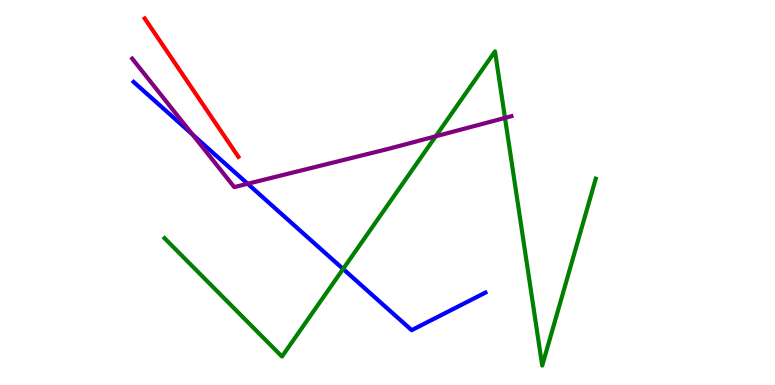[{'lines': ['blue', 'red'], 'intersections': []}, {'lines': ['green', 'red'], 'intersections': []}, {'lines': ['purple', 'red'], 'intersections': []}, {'lines': ['blue', 'green'], 'intersections': [{'x': 4.43, 'y': 3.01}]}, {'lines': ['blue', 'purple'], 'intersections': [{'x': 2.48, 'y': 6.51}, {'x': 3.2, 'y': 5.23}]}, {'lines': ['green', 'purple'], 'intersections': [{'x': 5.62, 'y': 6.46}, {'x': 6.52, 'y': 6.94}]}]